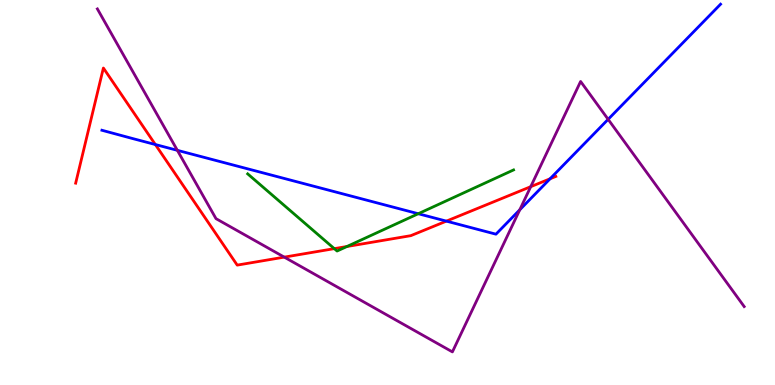[{'lines': ['blue', 'red'], 'intersections': [{'x': 2.0, 'y': 6.25}, {'x': 5.76, 'y': 4.26}, {'x': 7.1, 'y': 5.36}]}, {'lines': ['green', 'red'], 'intersections': [{'x': 4.31, 'y': 3.54}, {'x': 4.48, 'y': 3.6}]}, {'lines': ['purple', 'red'], 'intersections': [{'x': 3.67, 'y': 3.32}, {'x': 6.85, 'y': 5.15}]}, {'lines': ['blue', 'green'], 'intersections': [{'x': 5.4, 'y': 4.45}]}, {'lines': ['blue', 'purple'], 'intersections': [{'x': 2.29, 'y': 6.1}, {'x': 6.71, 'y': 4.55}, {'x': 7.85, 'y': 6.9}]}, {'lines': ['green', 'purple'], 'intersections': []}]